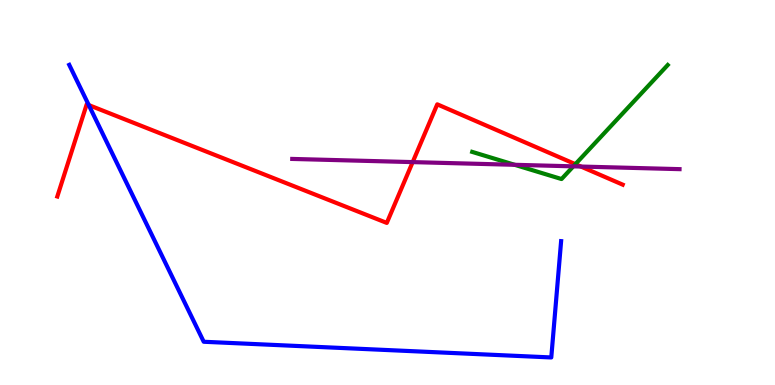[{'lines': ['blue', 'red'], 'intersections': [{'x': 1.15, 'y': 7.27}]}, {'lines': ['green', 'red'], 'intersections': [{'x': 7.42, 'y': 5.74}]}, {'lines': ['purple', 'red'], 'intersections': [{'x': 5.32, 'y': 5.79}, {'x': 7.5, 'y': 5.67}]}, {'lines': ['blue', 'green'], 'intersections': []}, {'lines': ['blue', 'purple'], 'intersections': []}, {'lines': ['green', 'purple'], 'intersections': [{'x': 6.64, 'y': 5.72}, {'x': 7.4, 'y': 5.68}]}]